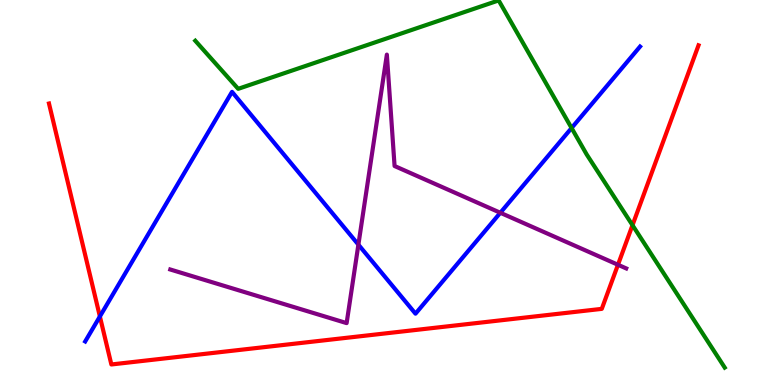[{'lines': ['blue', 'red'], 'intersections': [{'x': 1.29, 'y': 1.78}]}, {'lines': ['green', 'red'], 'intersections': [{'x': 8.16, 'y': 4.15}]}, {'lines': ['purple', 'red'], 'intersections': [{'x': 7.97, 'y': 3.12}]}, {'lines': ['blue', 'green'], 'intersections': [{'x': 7.38, 'y': 6.67}]}, {'lines': ['blue', 'purple'], 'intersections': [{'x': 4.62, 'y': 3.65}, {'x': 6.46, 'y': 4.47}]}, {'lines': ['green', 'purple'], 'intersections': []}]